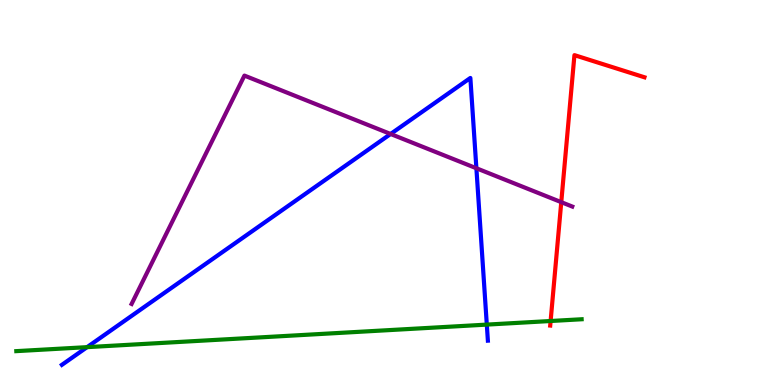[{'lines': ['blue', 'red'], 'intersections': []}, {'lines': ['green', 'red'], 'intersections': [{'x': 7.1, 'y': 1.66}]}, {'lines': ['purple', 'red'], 'intersections': [{'x': 7.24, 'y': 4.75}]}, {'lines': ['blue', 'green'], 'intersections': [{'x': 1.12, 'y': 0.983}, {'x': 6.28, 'y': 1.57}]}, {'lines': ['blue', 'purple'], 'intersections': [{'x': 5.04, 'y': 6.52}, {'x': 6.15, 'y': 5.63}]}, {'lines': ['green', 'purple'], 'intersections': []}]